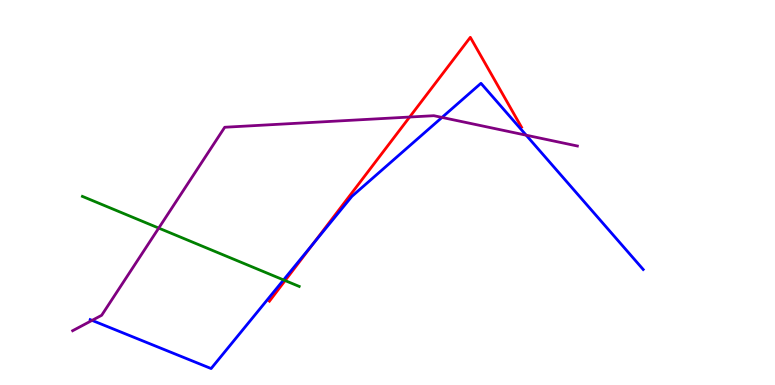[{'lines': ['blue', 'red'], 'intersections': [{'x': 4.04, 'y': 3.67}]}, {'lines': ['green', 'red'], 'intersections': [{'x': 3.68, 'y': 2.71}]}, {'lines': ['purple', 'red'], 'intersections': [{'x': 5.29, 'y': 6.96}]}, {'lines': ['blue', 'green'], 'intersections': [{'x': 3.66, 'y': 2.73}]}, {'lines': ['blue', 'purple'], 'intersections': [{'x': 1.19, 'y': 1.68}, {'x': 5.7, 'y': 6.95}, {'x': 6.79, 'y': 6.49}]}, {'lines': ['green', 'purple'], 'intersections': [{'x': 2.05, 'y': 4.08}]}]